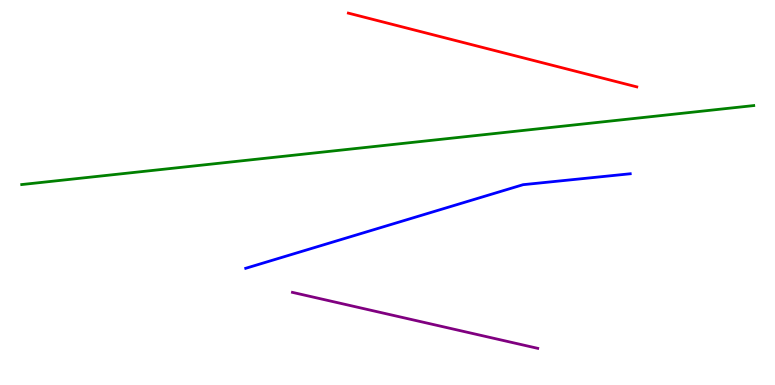[{'lines': ['blue', 'red'], 'intersections': []}, {'lines': ['green', 'red'], 'intersections': []}, {'lines': ['purple', 'red'], 'intersections': []}, {'lines': ['blue', 'green'], 'intersections': []}, {'lines': ['blue', 'purple'], 'intersections': []}, {'lines': ['green', 'purple'], 'intersections': []}]